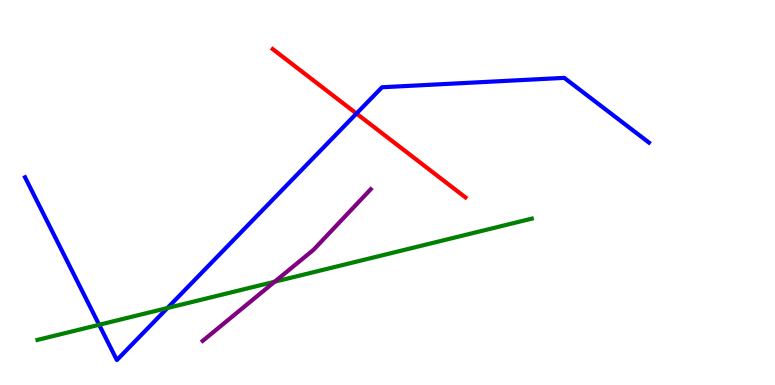[{'lines': ['blue', 'red'], 'intersections': [{'x': 4.6, 'y': 7.05}]}, {'lines': ['green', 'red'], 'intersections': []}, {'lines': ['purple', 'red'], 'intersections': []}, {'lines': ['blue', 'green'], 'intersections': [{'x': 1.28, 'y': 1.56}, {'x': 2.16, 'y': 2.0}]}, {'lines': ['blue', 'purple'], 'intersections': []}, {'lines': ['green', 'purple'], 'intersections': [{'x': 3.54, 'y': 2.68}]}]